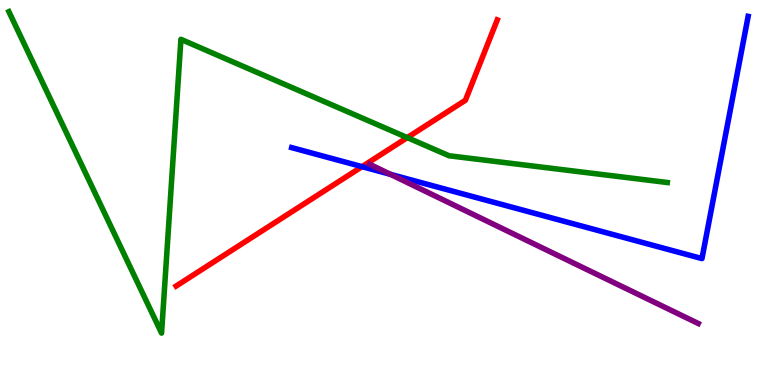[{'lines': ['blue', 'red'], 'intersections': [{'x': 4.67, 'y': 5.67}]}, {'lines': ['green', 'red'], 'intersections': [{'x': 5.26, 'y': 6.43}]}, {'lines': ['purple', 'red'], 'intersections': []}, {'lines': ['blue', 'green'], 'intersections': []}, {'lines': ['blue', 'purple'], 'intersections': [{'x': 5.04, 'y': 5.47}]}, {'lines': ['green', 'purple'], 'intersections': []}]